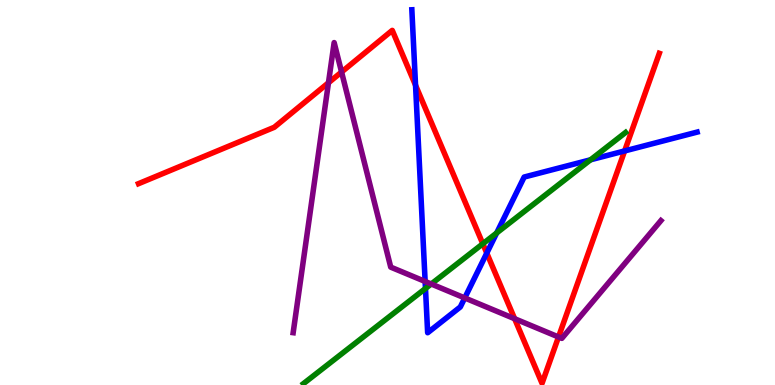[{'lines': ['blue', 'red'], 'intersections': [{'x': 5.36, 'y': 7.79}, {'x': 6.28, 'y': 3.43}, {'x': 8.06, 'y': 6.08}]}, {'lines': ['green', 'red'], 'intersections': [{'x': 6.23, 'y': 3.67}]}, {'lines': ['purple', 'red'], 'intersections': [{'x': 4.24, 'y': 7.85}, {'x': 4.41, 'y': 8.13}, {'x': 6.64, 'y': 1.72}, {'x': 7.21, 'y': 1.25}]}, {'lines': ['blue', 'green'], 'intersections': [{'x': 5.49, 'y': 2.51}, {'x': 6.41, 'y': 3.95}, {'x': 7.62, 'y': 5.85}]}, {'lines': ['blue', 'purple'], 'intersections': [{'x': 5.49, 'y': 2.69}, {'x': 6.0, 'y': 2.26}]}, {'lines': ['green', 'purple'], 'intersections': [{'x': 5.56, 'y': 2.62}]}]